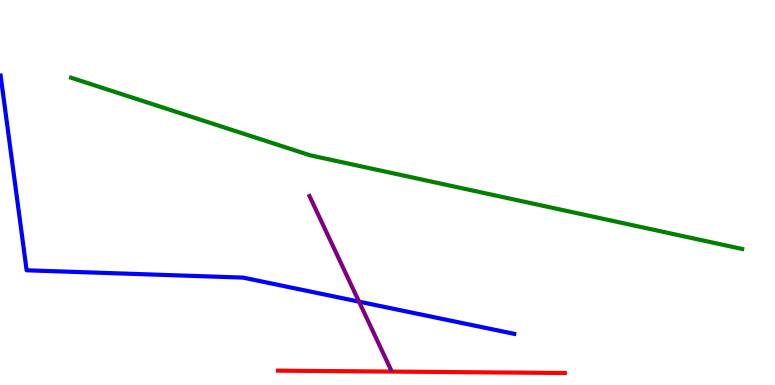[{'lines': ['blue', 'red'], 'intersections': []}, {'lines': ['green', 'red'], 'intersections': []}, {'lines': ['purple', 'red'], 'intersections': []}, {'lines': ['blue', 'green'], 'intersections': []}, {'lines': ['blue', 'purple'], 'intersections': [{'x': 4.63, 'y': 2.16}]}, {'lines': ['green', 'purple'], 'intersections': []}]